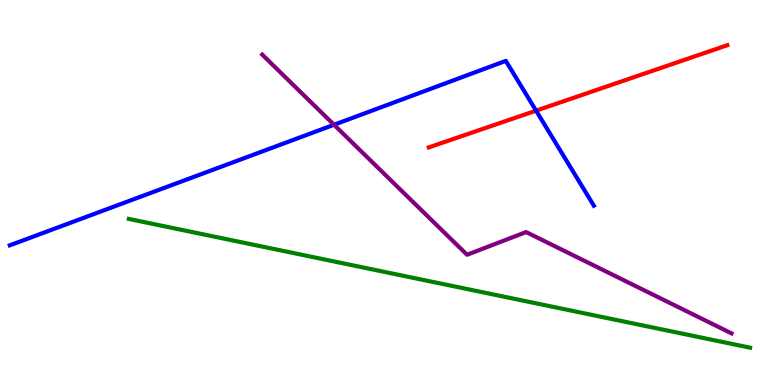[{'lines': ['blue', 'red'], 'intersections': [{'x': 6.92, 'y': 7.13}]}, {'lines': ['green', 'red'], 'intersections': []}, {'lines': ['purple', 'red'], 'intersections': []}, {'lines': ['blue', 'green'], 'intersections': []}, {'lines': ['blue', 'purple'], 'intersections': [{'x': 4.31, 'y': 6.76}]}, {'lines': ['green', 'purple'], 'intersections': []}]